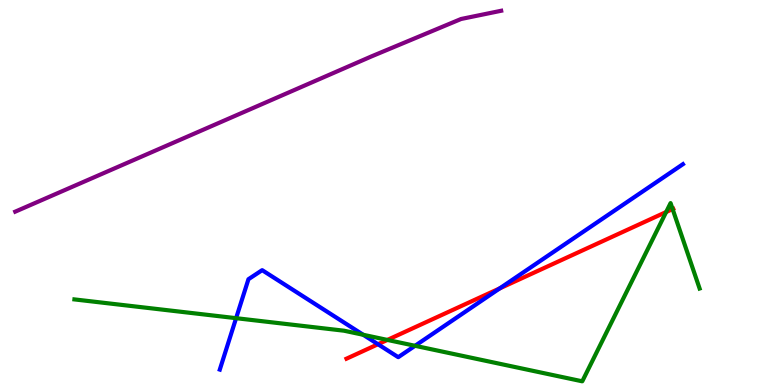[{'lines': ['blue', 'red'], 'intersections': [{'x': 4.88, 'y': 1.06}, {'x': 6.45, 'y': 2.51}]}, {'lines': ['green', 'red'], 'intersections': [{'x': 5.0, 'y': 1.17}, {'x': 8.6, 'y': 4.49}, {'x': 8.68, 'y': 4.57}]}, {'lines': ['purple', 'red'], 'intersections': []}, {'lines': ['blue', 'green'], 'intersections': [{'x': 3.05, 'y': 1.74}, {'x': 4.69, 'y': 1.3}, {'x': 5.36, 'y': 1.02}]}, {'lines': ['blue', 'purple'], 'intersections': []}, {'lines': ['green', 'purple'], 'intersections': []}]